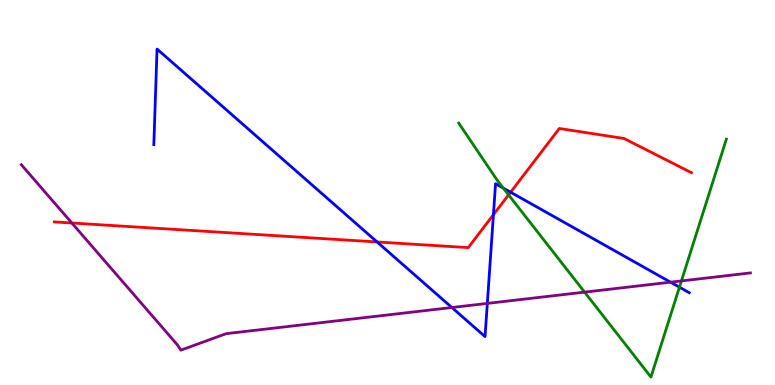[{'lines': ['blue', 'red'], 'intersections': [{'x': 4.87, 'y': 3.72}, {'x': 6.37, 'y': 4.42}, {'x': 6.59, 'y': 5.01}]}, {'lines': ['green', 'red'], 'intersections': [{'x': 6.56, 'y': 4.94}]}, {'lines': ['purple', 'red'], 'intersections': [{'x': 0.927, 'y': 4.21}]}, {'lines': ['blue', 'green'], 'intersections': [{'x': 6.49, 'y': 5.11}, {'x': 8.77, 'y': 2.54}]}, {'lines': ['blue', 'purple'], 'intersections': [{'x': 5.83, 'y': 2.01}, {'x': 6.29, 'y': 2.12}, {'x': 8.65, 'y': 2.67}]}, {'lines': ['green', 'purple'], 'intersections': [{'x': 7.54, 'y': 2.41}, {'x': 8.79, 'y': 2.7}]}]